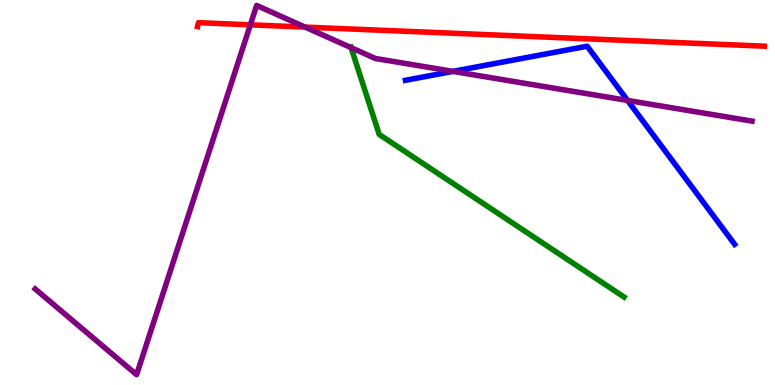[{'lines': ['blue', 'red'], 'intersections': []}, {'lines': ['green', 'red'], 'intersections': []}, {'lines': ['purple', 'red'], 'intersections': [{'x': 3.23, 'y': 9.36}, {'x': 3.94, 'y': 9.3}]}, {'lines': ['blue', 'green'], 'intersections': []}, {'lines': ['blue', 'purple'], 'intersections': [{'x': 5.84, 'y': 8.15}, {'x': 8.1, 'y': 7.39}]}, {'lines': ['green', 'purple'], 'intersections': [{'x': 4.53, 'y': 8.76}]}]